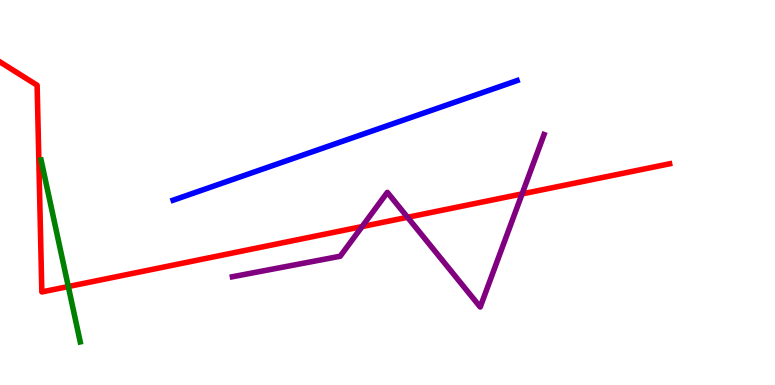[{'lines': ['blue', 'red'], 'intersections': []}, {'lines': ['green', 'red'], 'intersections': [{'x': 0.881, 'y': 2.56}]}, {'lines': ['purple', 'red'], 'intersections': [{'x': 4.67, 'y': 4.12}, {'x': 5.26, 'y': 4.36}, {'x': 6.74, 'y': 4.96}]}, {'lines': ['blue', 'green'], 'intersections': []}, {'lines': ['blue', 'purple'], 'intersections': []}, {'lines': ['green', 'purple'], 'intersections': []}]